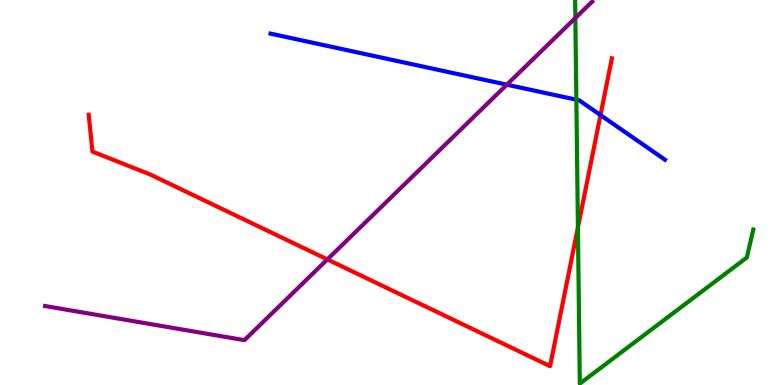[{'lines': ['blue', 'red'], 'intersections': [{'x': 7.75, 'y': 7.01}]}, {'lines': ['green', 'red'], 'intersections': [{'x': 7.46, 'y': 4.09}]}, {'lines': ['purple', 'red'], 'intersections': [{'x': 4.22, 'y': 3.26}]}, {'lines': ['blue', 'green'], 'intersections': [{'x': 7.44, 'y': 7.41}]}, {'lines': ['blue', 'purple'], 'intersections': [{'x': 6.54, 'y': 7.8}]}, {'lines': ['green', 'purple'], 'intersections': [{'x': 7.42, 'y': 9.53}]}]